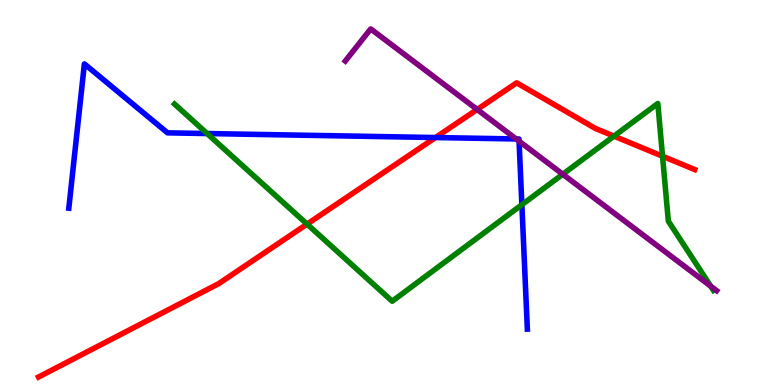[{'lines': ['blue', 'red'], 'intersections': [{'x': 5.62, 'y': 6.43}]}, {'lines': ['green', 'red'], 'intersections': [{'x': 3.96, 'y': 4.18}, {'x': 7.92, 'y': 6.46}, {'x': 8.55, 'y': 5.94}]}, {'lines': ['purple', 'red'], 'intersections': [{'x': 6.16, 'y': 7.16}]}, {'lines': ['blue', 'green'], 'intersections': [{'x': 2.67, 'y': 6.53}, {'x': 6.73, 'y': 4.68}]}, {'lines': ['blue', 'purple'], 'intersections': [{'x': 6.66, 'y': 6.39}, {'x': 6.7, 'y': 6.33}]}, {'lines': ['green', 'purple'], 'intersections': [{'x': 7.26, 'y': 5.47}, {'x': 9.17, 'y': 2.57}]}]